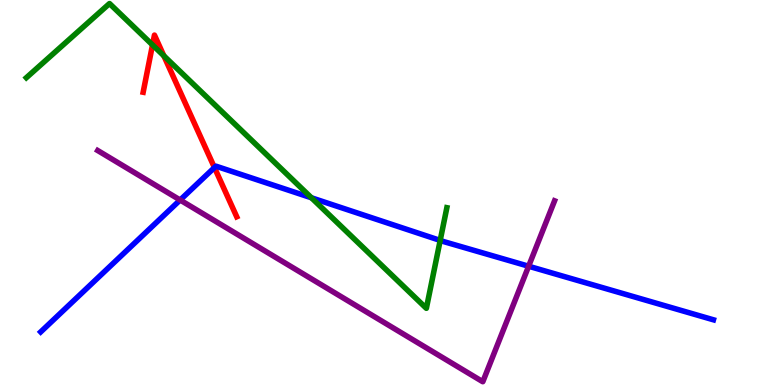[{'lines': ['blue', 'red'], 'intersections': [{'x': 2.77, 'y': 5.65}]}, {'lines': ['green', 'red'], 'intersections': [{'x': 1.97, 'y': 8.83}, {'x': 2.11, 'y': 8.55}]}, {'lines': ['purple', 'red'], 'intersections': []}, {'lines': ['blue', 'green'], 'intersections': [{'x': 4.02, 'y': 4.86}, {'x': 5.68, 'y': 3.76}]}, {'lines': ['blue', 'purple'], 'intersections': [{'x': 2.32, 'y': 4.8}, {'x': 6.82, 'y': 3.09}]}, {'lines': ['green', 'purple'], 'intersections': []}]